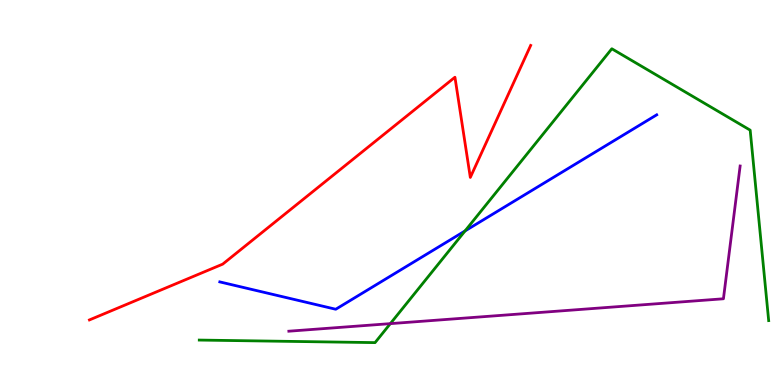[{'lines': ['blue', 'red'], 'intersections': []}, {'lines': ['green', 'red'], 'intersections': []}, {'lines': ['purple', 'red'], 'intersections': []}, {'lines': ['blue', 'green'], 'intersections': [{'x': 6.0, 'y': 4.0}]}, {'lines': ['blue', 'purple'], 'intersections': []}, {'lines': ['green', 'purple'], 'intersections': [{'x': 5.04, 'y': 1.59}]}]